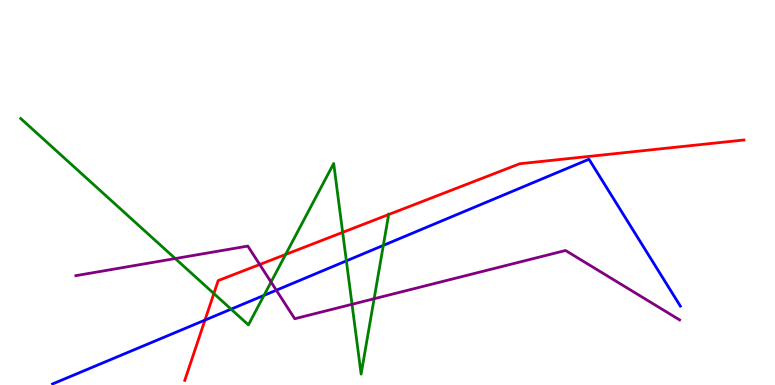[{'lines': ['blue', 'red'], 'intersections': [{'x': 2.64, 'y': 1.69}]}, {'lines': ['green', 'red'], 'intersections': [{'x': 2.76, 'y': 2.38}, {'x': 3.69, 'y': 3.39}, {'x': 4.42, 'y': 3.96}, {'x': 5.02, 'y': 4.43}]}, {'lines': ['purple', 'red'], 'intersections': [{'x': 3.35, 'y': 3.13}]}, {'lines': ['blue', 'green'], 'intersections': [{'x': 2.98, 'y': 1.97}, {'x': 3.41, 'y': 2.33}, {'x': 4.47, 'y': 3.22}, {'x': 4.95, 'y': 3.63}]}, {'lines': ['blue', 'purple'], 'intersections': [{'x': 3.57, 'y': 2.46}]}, {'lines': ['green', 'purple'], 'intersections': [{'x': 2.26, 'y': 3.28}, {'x': 3.5, 'y': 2.67}, {'x': 4.54, 'y': 2.1}, {'x': 4.83, 'y': 2.24}]}]